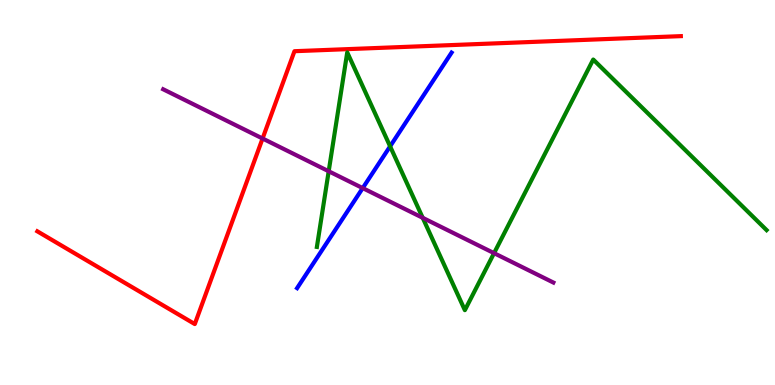[{'lines': ['blue', 'red'], 'intersections': []}, {'lines': ['green', 'red'], 'intersections': []}, {'lines': ['purple', 'red'], 'intersections': [{'x': 3.39, 'y': 6.4}]}, {'lines': ['blue', 'green'], 'intersections': [{'x': 5.03, 'y': 6.2}]}, {'lines': ['blue', 'purple'], 'intersections': [{'x': 4.68, 'y': 5.11}]}, {'lines': ['green', 'purple'], 'intersections': [{'x': 4.24, 'y': 5.55}, {'x': 5.45, 'y': 4.34}, {'x': 6.38, 'y': 3.42}]}]